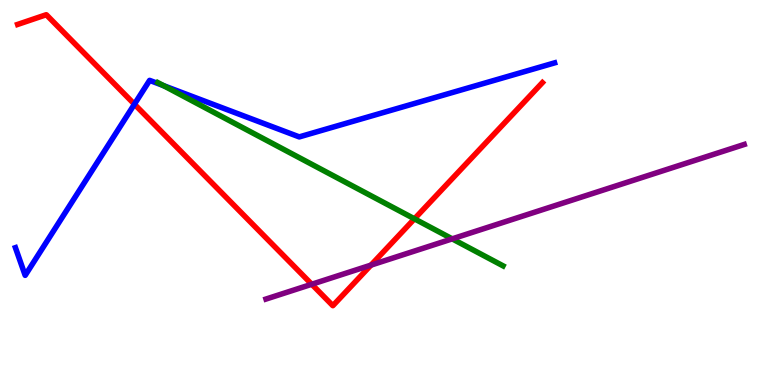[{'lines': ['blue', 'red'], 'intersections': [{'x': 1.73, 'y': 7.29}]}, {'lines': ['green', 'red'], 'intersections': [{'x': 5.35, 'y': 4.32}]}, {'lines': ['purple', 'red'], 'intersections': [{'x': 4.02, 'y': 2.62}, {'x': 4.79, 'y': 3.11}]}, {'lines': ['blue', 'green'], 'intersections': [{'x': 2.11, 'y': 7.78}]}, {'lines': ['blue', 'purple'], 'intersections': []}, {'lines': ['green', 'purple'], 'intersections': [{'x': 5.83, 'y': 3.8}]}]